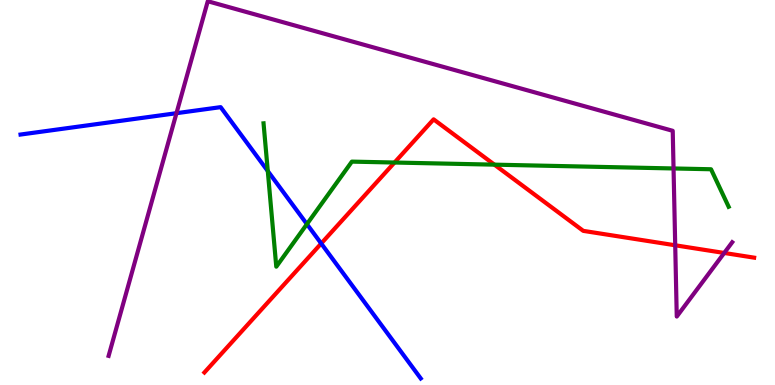[{'lines': ['blue', 'red'], 'intersections': [{'x': 4.14, 'y': 3.68}]}, {'lines': ['green', 'red'], 'intersections': [{'x': 5.09, 'y': 5.78}, {'x': 6.38, 'y': 5.72}]}, {'lines': ['purple', 'red'], 'intersections': [{'x': 8.71, 'y': 3.63}, {'x': 9.34, 'y': 3.43}]}, {'lines': ['blue', 'green'], 'intersections': [{'x': 3.46, 'y': 5.56}, {'x': 3.96, 'y': 4.18}]}, {'lines': ['blue', 'purple'], 'intersections': [{'x': 2.28, 'y': 7.06}]}, {'lines': ['green', 'purple'], 'intersections': [{'x': 8.69, 'y': 5.62}]}]